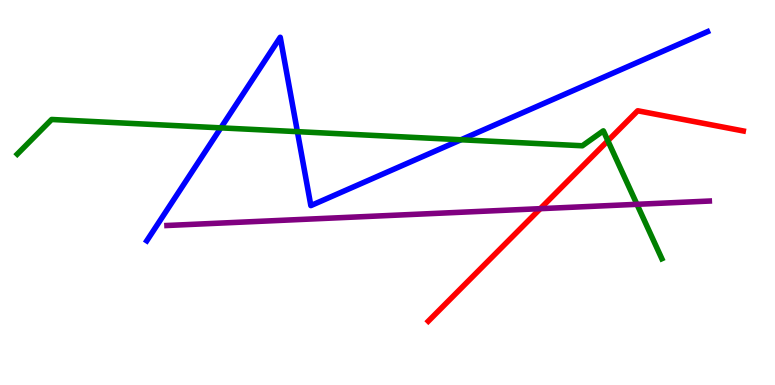[{'lines': ['blue', 'red'], 'intersections': []}, {'lines': ['green', 'red'], 'intersections': [{'x': 7.84, 'y': 6.34}]}, {'lines': ['purple', 'red'], 'intersections': [{'x': 6.97, 'y': 4.58}]}, {'lines': ['blue', 'green'], 'intersections': [{'x': 2.85, 'y': 6.68}, {'x': 3.84, 'y': 6.58}, {'x': 5.95, 'y': 6.37}]}, {'lines': ['blue', 'purple'], 'intersections': []}, {'lines': ['green', 'purple'], 'intersections': [{'x': 8.22, 'y': 4.69}]}]